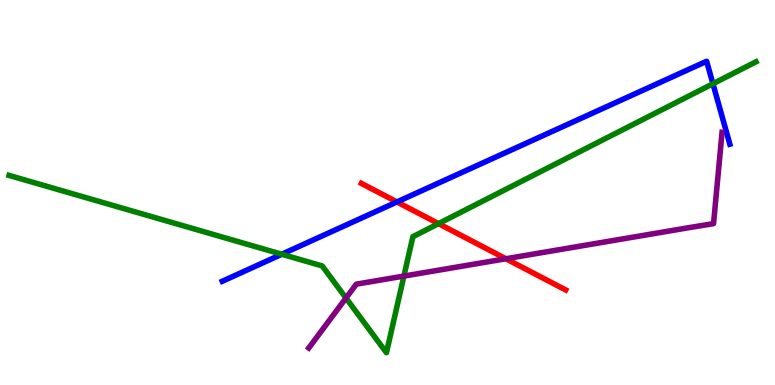[{'lines': ['blue', 'red'], 'intersections': [{'x': 5.12, 'y': 4.75}]}, {'lines': ['green', 'red'], 'intersections': [{'x': 5.66, 'y': 4.19}]}, {'lines': ['purple', 'red'], 'intersections': [{'x': 6.53, 'y': 3.28}]}, {'lines': ['blue', 'green'], 'intersections': [{'x': 3.64, 'y': 3.4}, {'x': 9.2, 'y': 7.82}]}, {'lines': ['blue', 'purple'], 'intersections': []}, {'lines': ['green', 'purple'], 'intersections': [{'x': 4.46, 'y': 2.26}, {'x': 5.21, 'y': 2.83}]}]